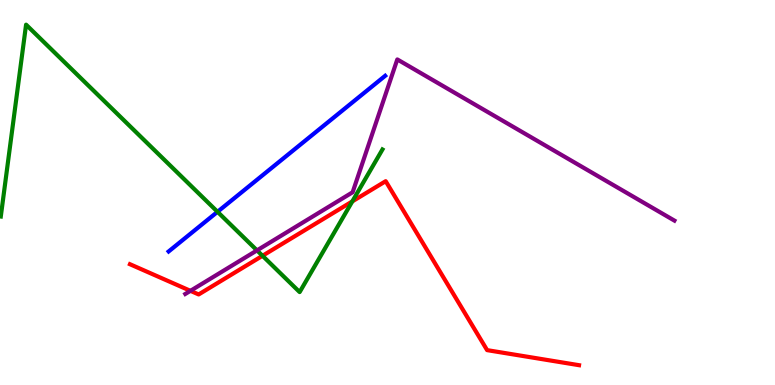[{'lines': ['blue', 'red'], 'intersections': []}, {'lines': ['green', 'red'], 'intersections': [{'x': 3.39, 'y': 3.36}, {'x': 4.55, 'y': 4.77}]}, {'lines': ['purple', 'red'], 'intersections': [{'x': 2.46, 'y': 2.45}]}, {'lines': ['blue', 'green'], 'intersections': [{'x': 2.81, 'y': 4.5}]}, {'lines': ['blue', 'purple'], 'intersections': []}, {'lines': ['green', 'purple'], 'intersections': [{'x': 3.32, 'y': 3.5}]}]